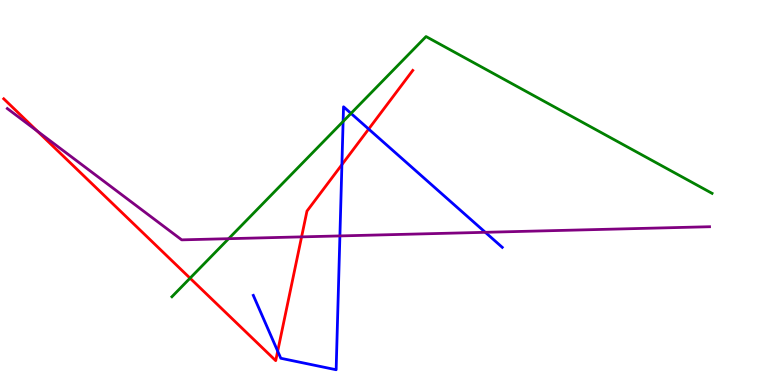[{'lines': ['blue', 'red'], 'intersections': [{'x': 3.58, 'y': 0.879}, {'x': 4.41, 'y': 5.72}, {'x': 4.76, 'y': 6.65}]}, {'lines': ['green', 'red'], 'intersections': [{'x': 2.45, 'y': 2.77}]}, {'lines': ['purple', 'red'], 'intersections': [{'x': 0.482, 'y': 6.59}, {'x': 3.89, 'y': 3.85}]}, {'lines': ['blue', 'green'], 'intersections': [{'x': 4.43, 'y': 6.85}, {'x': 4.53, 'y': 7.05}]}, {'lines': ['blue', 'purple'], 'intersections': [{'x': 4.39, 'y': 3.87}, {'x': 6.26, 'y': 3.97}]}, {'lines': ['green', 'purple'], 'intersections': [{'x': 2.95, 'y': 3.8}]}]